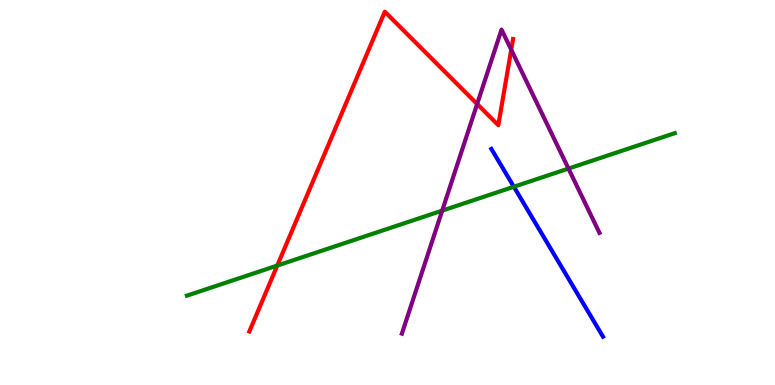[{'lines': ['blue', 'red'], 'intersections': []}, {'lines': ['green', 'red'], 'intersections': [{'x': 3.58, 'y': 3.1}]}, {'lines': ['purple', 'red'], 'intersections': [{'x': 6.16, 'y': 7.3}, {'x': 6.6, 'y': 8.71}]}, {'lines': ['blue', 'green'], 'intersections': [{'x': 6.63, 'y': 5.15}]}, {'lines': ['blue', 'purple'], 'intersections': []}, {'lines': ['green', 'purple'], 'intersections': [{'x': 5.71, 'y': 4.53}, {'x': 7.34, 'y': 5.62}]}]